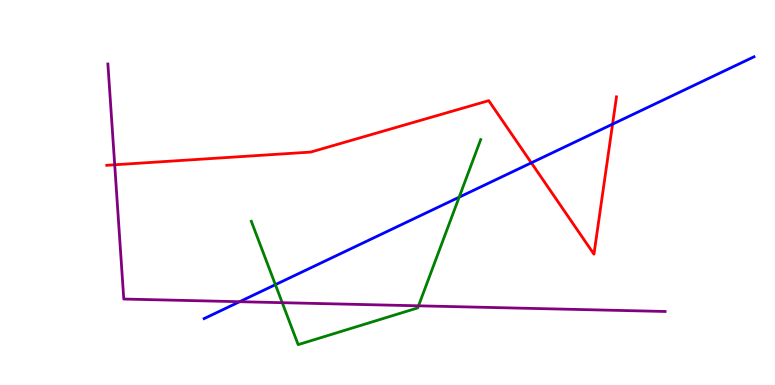[{'lines': ['blue', 'red'], 'intersections': [{'x': 6.86, 'y': 5.77}, {'x': 7.9, 'y': 6.78}]}, {'lines': ['green', 'red'], 'intersections': []}, {'lines': ['purple', 'red'], 'intersections': [{'x': 1.48, 'y': 5.72}]}, {'lines': ['blue', 'green'], 'intersections': [{'x': 3.55, 'y': 2.61}, {'x': 5.92, 'y': 4.88}]}, {'lines': ['blue', 'purple'], 'intersections': [{'x': 3.09, 'y': 2.16}]}, {'lines': ['green', 'purple'], 'intersections': [{'x': 3.64, 'y': 2.14}, {'x': 5.4, 'y': 2.06}]}]